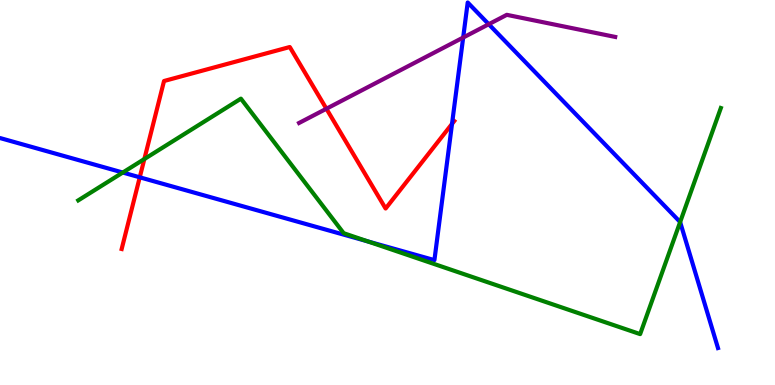[{'lines': ['blue', 'red'], 'intersections': [{'x': 1.8, 'y': 5.39}, {'x': 5.83, 'y': 6.78}]}, {'lines': ['green', 'red'], 'intersections': [{'x': 1.86, 'y': 5.87}]}, {'lines': ['purple', 'red'], 'intersections': [{'x': 4.21, 'y': 7.18}]}, {'lines': ['blue', 'green'], 'intersections': [{'x': 1.58, 'y': 5.52}, {'x': 4.75, 'y': 3.73}, {'x': 8.78, 'y': 4.23}]}, {'lines': ['blue', 'purple'], 'intersections': [{'x': 5.98, 'y': 9.02}, {'x': 6.31, 'y': 9.37}]}, {'lines': ['green', 'purple'], 'intersections': []}]